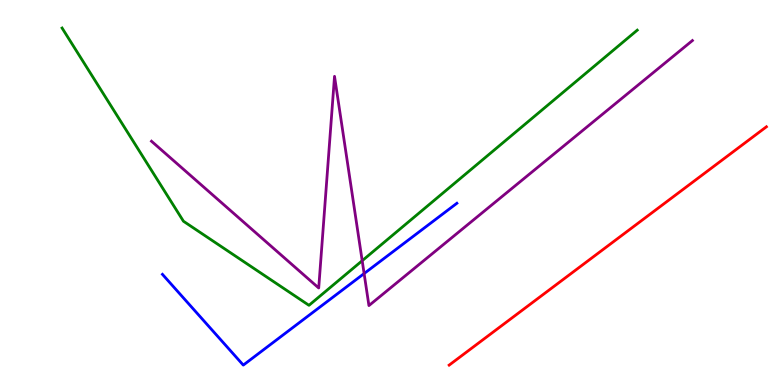[{'lines': ['blue', 'red'], 'intersections': []}, {'lines': ['green', 'red'], 'intersections': []}, {'lines': ['purple', 'red'], 'intersections': []}, {'lines': ['blue', 'green'], 'intersections': []}, {'lines': ['blue', 'purple'], 'intersections': [{'x': 4.7, 'y': 2.89}]}, {'lines': ['green', 'purple'], 'intersections': [{'x': 4.67, 'y': 3.23}]}]